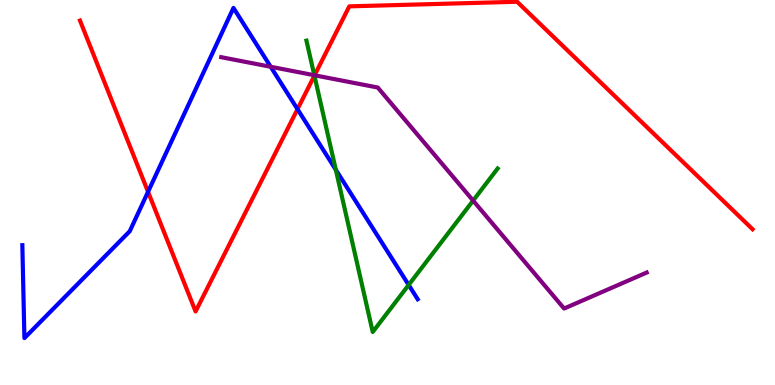[{'lines': ['blue', 'red'], 'intersections': [{'x': 1.91, 'y': 5.02}, {'x': 3.84, 'y': 7.16}]}, {'lines': ['green', 'red'], 'intersections': [{'x': 4.06, 'y': 8.04}]}, {'lines': ['purple', 'red'], 'intersections': [{'x': 4.06, 'y': 8.04}]}, {'lines': ['blue', 'green'], 'intersections': [{'x': 4.33, 'y': 5.59}, {'x': 5.27, 'y': 2.6}]}, {'lines': ['blue', 'purple'], 'intersections': [{'x': 3.49, 'y': 8.27}]}, {'lines': ['green', 'purple'], 'intersections': [{'x': 4.06, 'y': 8.05}, {'x': 6.1, 'y': 4.79}]}]